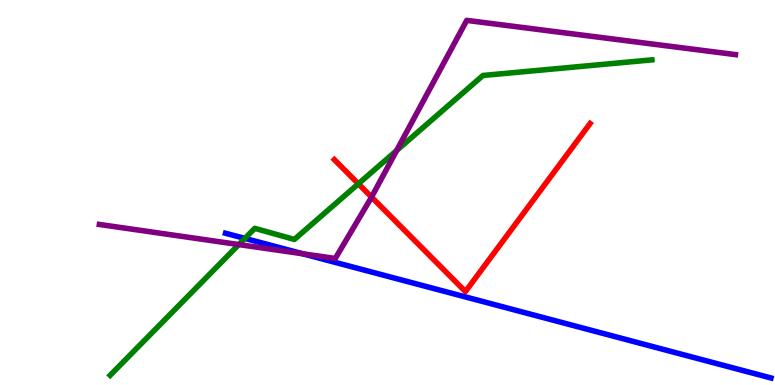[{'lines': ['blue', 'red'], 'intersections': []}, {'lines': ['green', 'red'], 'intersections': [{'x': 4.62, 'y': 5.23}]}, {'lines': ['purple', 'red'], 'intersections': [{'x': 4.79, 'y': 4.88}]}, {'lines': ['blue', 'green'], 'intersections': [{'x': 3.16, 'y': 3.81}]}, {'lines': ['blue', 'purple'], 'intersections': [{'x': 3.91, 'y': 3.41}]}, {'lines': ['green', 'purple'], 'intersections': [{'x': 3.08, 'y': 3.65}, {'x': 5.12, 'y': 6.09}]}]